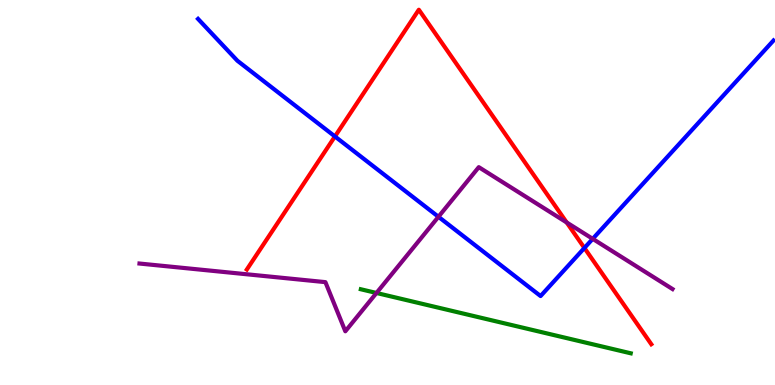[{'lines': ['blue', 'red'], 'intersections': [{'x': 4.32, 'y': 6.46}, {'x': 7.54, 'y': 3.56}]}, {'lines': ['green', 'red'], 'intersections': []}, {'lines': ['purple', 'red'], 'intersections': [{'x': 7.31, 'y': 4.22}]}, {'lines': ['blue', 'green'], 'intersections': []}, {'lines': ['blue', 'purple'], 'intersections': [{'x': 5.66, 'y': 4.37}, {'x': 7.65, 'y': 3.8}]}, {'lines': ['green', 'purple'], 'intersections': [{'x': 4.86, 'y': 2.39}]}]